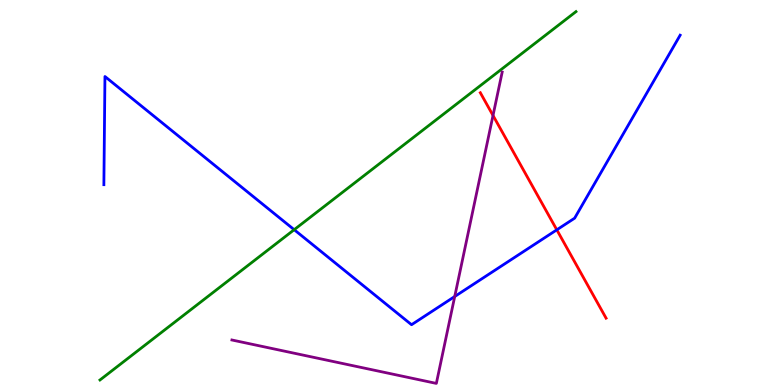[{'lines': ['blue', 'red'], 'intersections': [{'x': 7.18, 'y': 4.03}]}, {'lines': ['green', 'red'], 'intersections': []}, {'lines': ['purple', 'red'], 'intersections': [{'x': 6.36, 'y': 7.0}]}, {'lines': ['blue', 'green'], 'intersections': [{'x': 3.8, 'y': 4.03}]}, {'lines': ['blue', 'purple'], 'intersections': [{'x': 5.87, 'y': 2.3}]}, {'lines': ['green', 'purple'], 'intersections': []}]